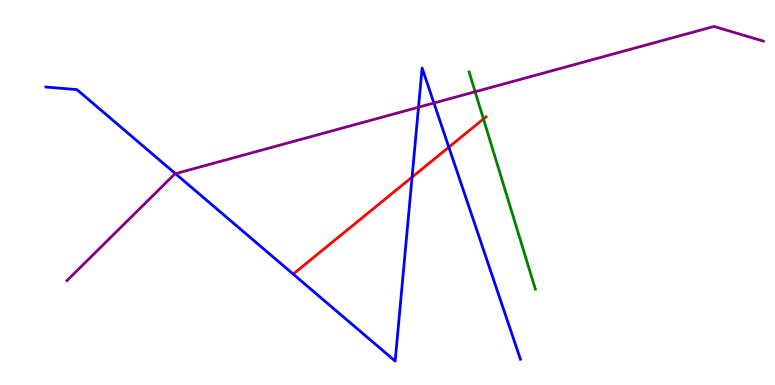[{'lines': ['blue', 'red'], 'intersections': [{'x': 5.32, 'y': 5.4}, {'x': 5.79, 'y': 6.18}]}, {'lines': ['green', 'red'], 'intersections': [{'x': 6.24, 'y': 6.91}]}, {'lines': ['purple', 'red'], 'intersections': []}, {'lines': ['blue', 'green'], 'intersections': []}, {'lines': ['blue', 'purple'], 'intersections': [{'x': 2.26, 'y': 5.49}, {'x': 5.4, 'y': 7.21}, {'x': 5.6, 'y': 7.32}]}, {'lines': ['green', 'purple'], 'intersections': [{'x': 6.13, 'y': 7.62}]}]